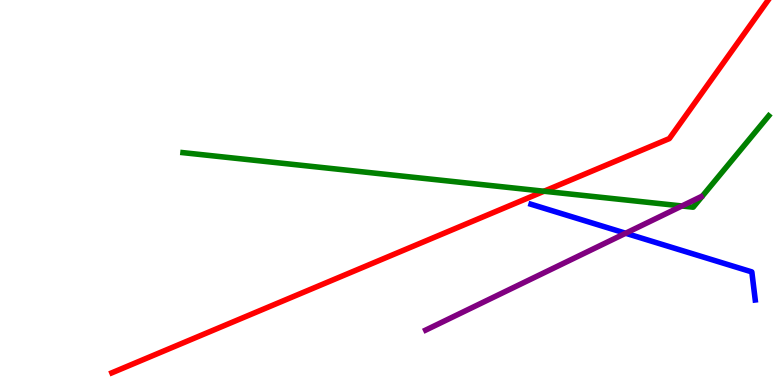[{'lines': ['blue', 'red'], 'intersections': []}, {'lines': ['green', 'red'], 'intersections': [{'x': 7.02, 'y': 5.03}]}, {'lines': ['purple', 'red'], 'intersections': []}, {'lines': ['blue', 'green'], 'intersections': []}, {'lines': ['blue', 'purple'], 'intersections': [{'x': 8.07, 'y': 3.94}]}, {'lines': ['green', 'purple'], 'intersections': [{'x': 8.8, 'y': 4.65}]}]